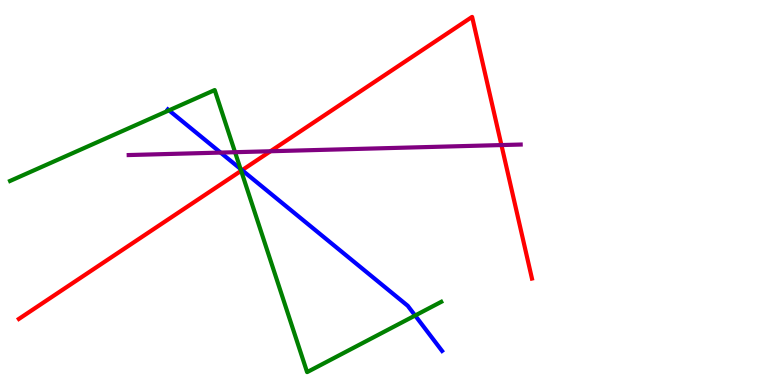[{'lines': ['blue', 'red'], 'intersections': [{'x': 3.12, 'y': 5.58}]}, {'lines': ['green', 'red'], 'intersections': [{'x': 3.11, 'y': 5.56}]}, {'lines': ['purple', 'red'], 'intersections': [{'x': 3.49, 'y': 6.07}, {'x': 6.47, 'y': 6.23}]}, {'lines': ['blue', 'green'], 'intersections': [{'x': 2.18, 'y': 7.13}, {'x': 3.1, 'y': 5.61}, {'x': 5.36, 'y': 1.8}]}, {'lines': ['blue', 'purple'], 'intersections': [{'x': 2.85, 'y': 6.04}]}, {'lines': ['green', 'purple'], 'intersections': [{'x': 3.03, 'y': 6.05}]}]